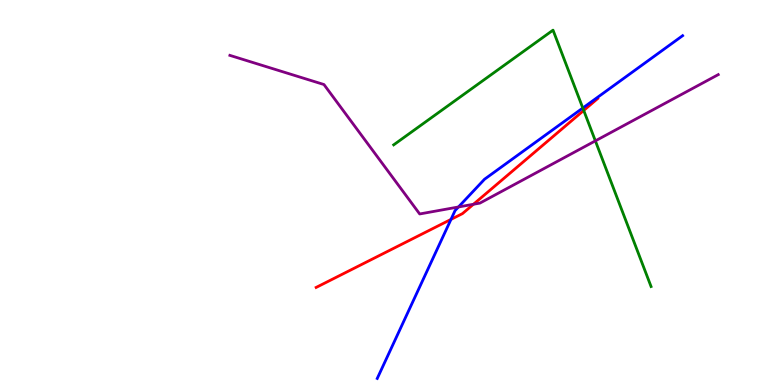[{'lines': ['blue', 'red'], 'intersections': [{'x': 5.82, 'y': 4.3}]}, {'lines': ['green', 'red'], 'intersections': [{'x': 7.53, 'y': 7.13}]}, {'lines': ['purple', 'red'], 'intersections': [{'x': 6.11, 'y': 4.69}]}, {'lines': ['blue', 'green'], 'intersections': [{'x': 7.52, 'y': 7.19}]}, {'lines': ['blue', 'purple'], 'intersections': [{'x': 5.92, 'y': 4.62}]}, {'lines': ['green', 'purple'], 'intersections': [{'x': 7.68, 'y': 6.34}]}]